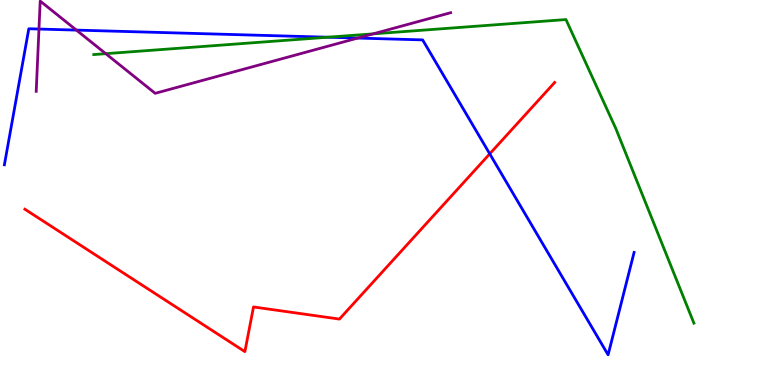[{'lines': ['blue', 'red'], 'intersections': [{'x': 6.32, 'y': 6.0}]}, {'lines': ['green', 'red'], 'intersections': []}, {'lines': ['purple', 'red'], 'intersections': []}, {'lines': ['blue', 'green'], 'intersections': [{'x': 4.23, 'y': 9.03}]}, {'lines': ['blue', 'purple'], 'intersections': [{'x': 0.503, 'y': 9.25}, {'x': 0.986, 'y': 9.22}, {'x': 4.62, 'y': 9.01}]}, {'lines': ['green', 'purple'], 'intersections': [{'x': 1.36, 'y': 8.61}, {'x': 4.81, 'y': 9.12}]}]